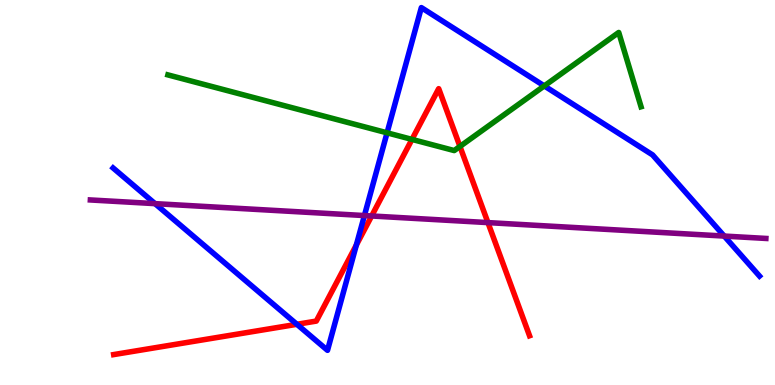[{'lines': ['blue', 'red'], 'intersections': [{'x': 3.83, 'y': 1.58}, {'x': 4.6, 'y': 3.64}]}, {'lines': ['green', 'red'], 'intersections': [{'x': 5.32, 'y': 6.38}, {'x': 5.93, 'y': 6.2}]}, {'lines': ['purple', 'red'], 'intersections': [{'x': 4.8, 'y': 4.39}, {'x': 6.3, 'y': 4.22}]}, {'lines': ['blue', 'green'], 'intersections': [{'x': 4.99, 'y': 6.55}, {'x': 7.02, 'y': 7.77}]}, {'lines': ['blue', 'purple'], 'intersections': [{'x': 2.0, 'y': 4.71}, {'x': 4.7, 'y': 4.4}, {'x': 9.34, 'y': 3.87}]}, {'lines': ['green', 'purple'], 'intersections': []}]